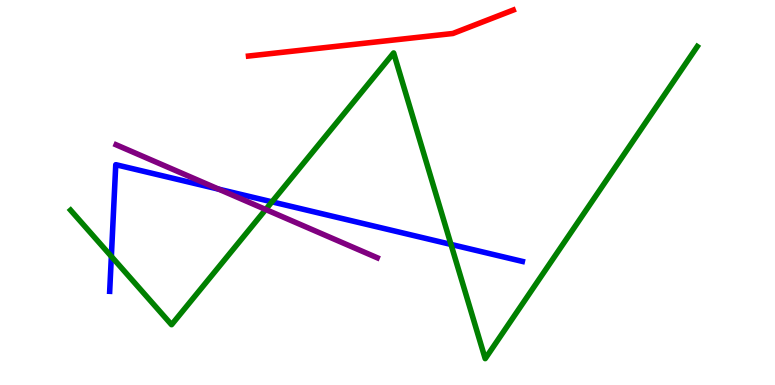[{'lines': ['blue', 'red'], 'intersections': []}, {'lines': ['green', 'red'], 'intersections': []}, {'lines': ['purple', 'red'], 'intersections': []}, {'lines': ['blue', 'green'], 'intersections': [{'x': 1.44, 'y': 3.34}, {'x': 3.51, 'y': 4.76}, {'x': 5.82, 'y': 3.65}]}, {'lines': ['blue', 'purple'], 'intersections': [{'x': 2.82, 'y': 5.09}]}, {'lines': ['green', 'purple'], 'intersections': [{'x': 3.43, 'y': 4.56}]}]